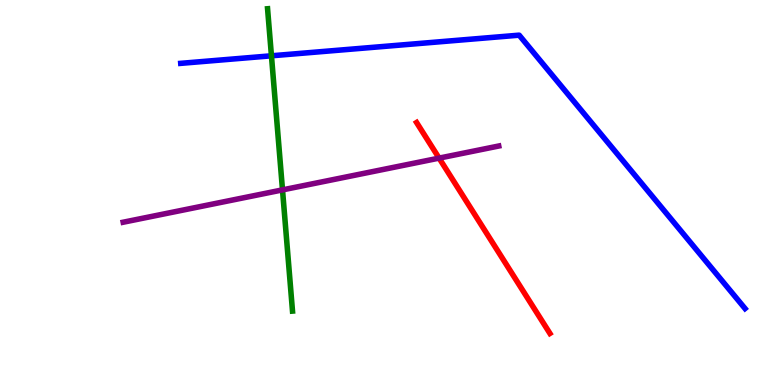[{'lines': ['blue', 'red'], 'intersections': []}, {'lines': ['green', 'red'], 'intersections': []}, {'lines': ['purple', 'red'], 'intersections': [{'x': 5.67, 'y': 5.89}]}, {'lines': ['blue', 'green'], 'intersections': [{'x': 3.5, 'y': 8.55}]}, {'lines': ['blue', 'purple'], 'intersections': []}, {'lines': ['green', 'purple'], 'intersections': [{'x': 3.65, 'y': 5.07}]}]